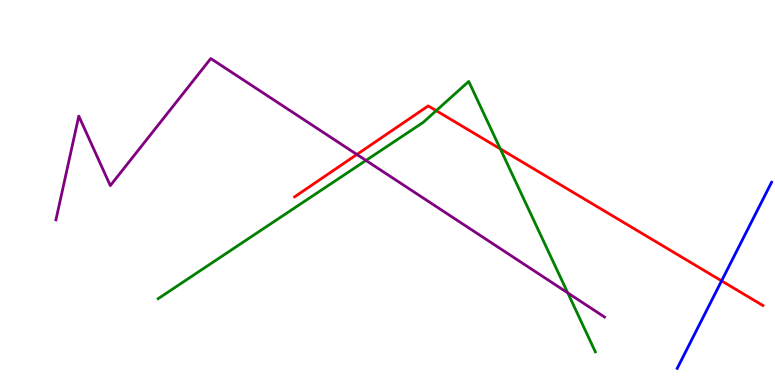[{'lines': ['blue', 'red'], 'intersections': [{'x': 9.31, 'y': 2.7}]}, {'lines': ['green', 'red'], 'intersections': [{'x': 5.63, 'y': 7.13}, {'x': 6.46, 'y': 6.13}]}, {'lines': ['purple', 'red'], 'intersections': [{'x': 4.61, 'y': 5.99}]}, {'lines': ['blue', 'green'], 'intersections': []}, {'lines': ['blue', 'purple'], 'intersections': []}, {'lines': ['green', 'purple'], 'intersections': [{'x': 4.72, 'y': 5.83}, {'x': 7.33, 'y': 2.39}]}]